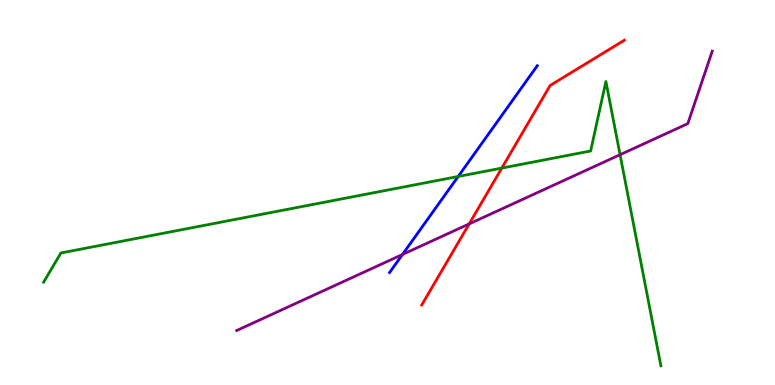[{'lines': ['blue', 'red'], 'intersections': []}, {'lines': ['green', 'red'], 'intersections': [{'x': 6.48, 'y': 5.63}]}, {'lines': ['purple', 'red'], 'intersections': [{'x': 6.05, 'y': 4.18}]}, {'lines': ['blue', 'green'], 'intersections': [{'x': 5.91, 'y': 5.42}]}, {'lines': ['blue', 'purple'], 'intersections': [{'x': 5.19, 'y': 3.39}]}, {'lines': ['green', 'purple'], 'intersections': [{'x': 8.0, 'y': 5.98}]}]